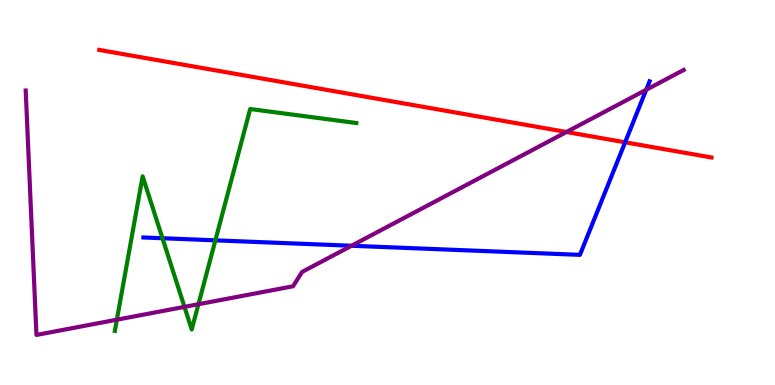[{'lines': ['blue', 'red'], 'intersections': [{'x': 8.07, 'y': 6.3}]}, {'lines': ['green', 'red'], 'intersections': []}, {'lines': ['purple', 'red'], 'intersections': [{'x': 7.31, 'y': 6.57}]}, {'lines': ['blue', 'green'], 'intersections': [{'x': 2.1, 'y': 3.81}, {'x': 2.78, 'y': 3.76}]}, {'lines': ['blue', 'purple'], 'intersections': [{'x': 4.54, 'y': 3.62}, {'x': 8.34, 'y': 7.67}]}, {'lines': ['green', 'purple'], 'intersections': [{'x': 1.51, 'y': 1.7}, {'x': 2.38, 'y': 2.03}, {'x': 2.56, 'y': 2.1}]}]